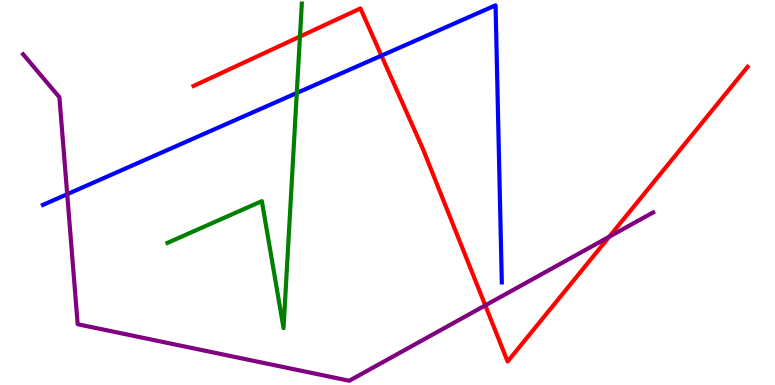[{'lines': ['blue', 'red'], 'intersections': [{'x': 4.92, 'y': 8.55}]}, {'lines': ['green', 'red'], 'intersections': [{'x': 3.87, 'y': 9.05}]}, {'lines': ['purple', 'red'], 'intersections': [{'x': 6.26, 'y': 2.07}, {'x': 7.86, 'y': 3.85}]}, {'lines': ['blue', 'green'], 'intersections': [{'x': 3.83, 'y': 7.59}]}, {'lines': ['blue', 'purple'], 'intersections': [{'x': 0.867, 'y': 4.96}]}, {'lines': ['green', 'purple'], 'intersections': []}]